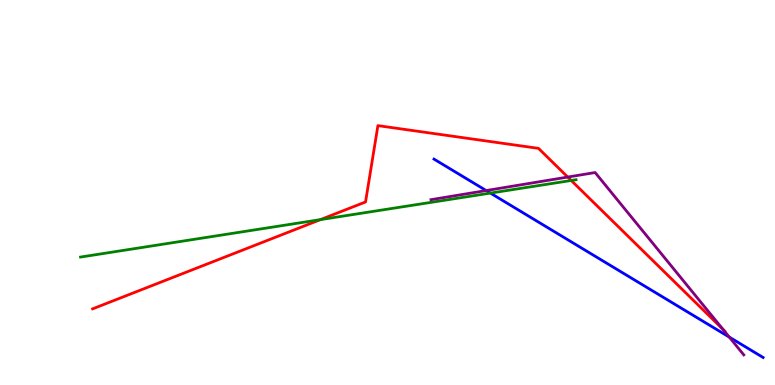[{'lines': ['blue', 'red'], 'intersections': []}, {'lines': ['green', 'red'], 'intersections': [{'x': 4.13, 'y': 4.3}, {'x': 7.37, 'y': 5.31}]}, {'lines': ['purple', 'red'], 'intersections': [{'x': 7.33, 'y': 5.4}, {'x': 9.33, 'y': 1.44}]}, {'lines': ['blue', 'green'], 'intersections': [{'x': 6.33, 'y': 4.98}]}, {'lines': ['blue', 'purple'], 'intersections': [{'x': 6.27, 'y': 5.05}, {'x': 9.41, 'y': 1.24}]}, {'lines': ['green', 'purple'], 'intersections': []}]